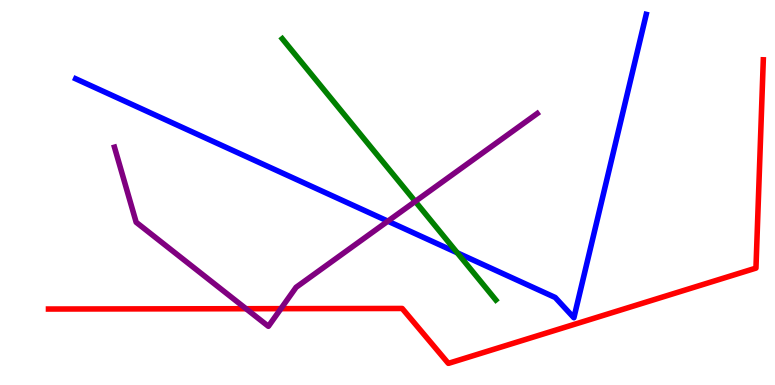[{'lines': ['blue', 'red'], 'intersections': []}, {'lines': ['green', 'red'], 'intersections': []}, {'lines': ['purple', 'red'], 'intersections': [{'x': 3.17, 'y': 1.98}, {'x': 3.62, 'y': 1.98}]}, {'lines': ['blue', 'green'], 'intersections': [{'x': 5.9, 'y': 3.43}]}, {'lines': ['blue', 'purple'], 'intersections': [{'x': 5.0, 'y': 4.26}]}, {'lines': ['green', 'purple'], 'intersections': [{'x': 5.36, 'y': 4.77}]}]